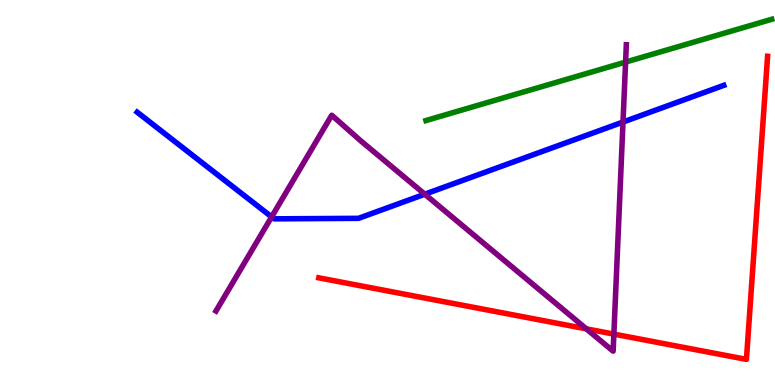[{'lines': ['blue', 'red'], 'intersections': []}, {'lines': ['green', 'red'], 'intersections': []}, {'lines': ['purple', 'red'], 'intersections': [{'x': 7.57, 'y': 1.46}, {'x': 7.92, 'y': 1.32}]}, {'lines': ['blue', 'green'], 'intersections': []}, {'lines': ['blue', 'purple'], 'intersections': [{'x': 3.5, 'y': 4.37}, {'x': 5.48, 'y': 4.96}, {'x': 8.04, 'y': 6.83}]}, {'lines': ['green', 'purple'], 'intersections': [{'x': 8.07, 'y': 8.39}]}]